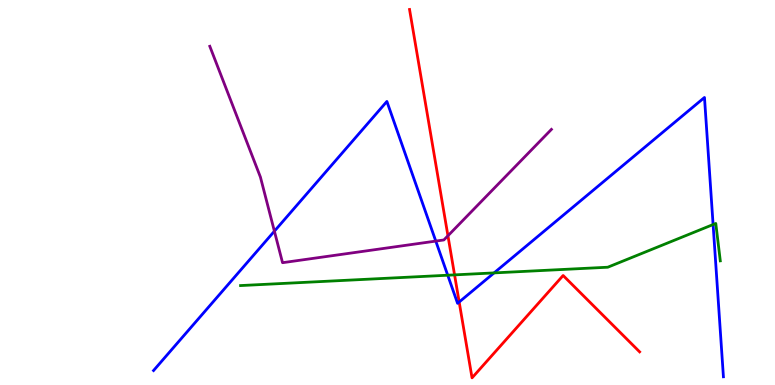[{'lines': ['blue', 'red'], 'intersections': [{'x': 5.92, 'y': 2.16}]}, {'lines': ['green', 'red'], 'intersections': [{'x': 5.87, 'y': 2.86}]}, {'lines': ['purple', 'red'], 'intersections': [{'x': 5.78, 'y': 3.88}]}, {'lines': ['blue', 'green'], 'intersections': [{'x': 5.78, 'y': 2.85}, {'x': 6.38, 'y': 2.91}, {'x': 9.2, 'y': 4.17}]}, {'lines': ['blue', 'purple'], 'intersections': [{'x': 3.54, 'y': 4.0}, {'x': 5.62, 'y': 3.74}]}, {'lines': ['green', 'purple'], 'intersections': []}]